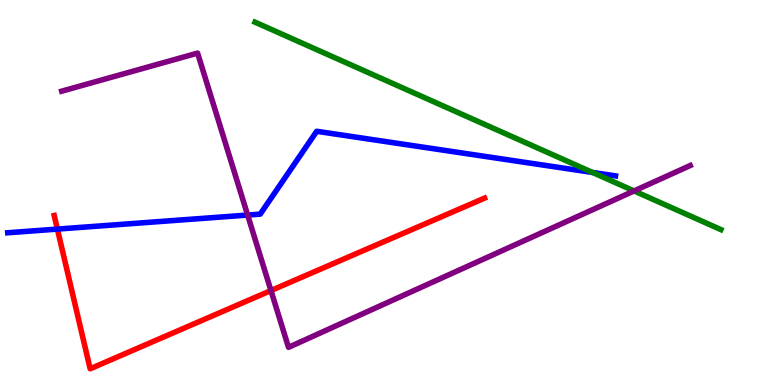[{'lines': ['blue', 'red'], 'intersections': [{'x': 0.74, 'y': 4.05}]}, {'lines': ['green', 'red'], 'intersections': []}, {'lines': ['purple', 'red'], 'intersections': [{'x': 3.5, 'y': 2.45}]}, {'lines': ['blue', 'green'], 'intersections': [{'x': 7.65, 'y': 5.52}]}, {'lines': ['blue', 'purple'], 'intersections': [{'x': 3.2, 'y': 4.41}]}, {'lines': ['green', 'purple'], 'intersections': [{'x': 8.18, 'y': 5.04}]}]